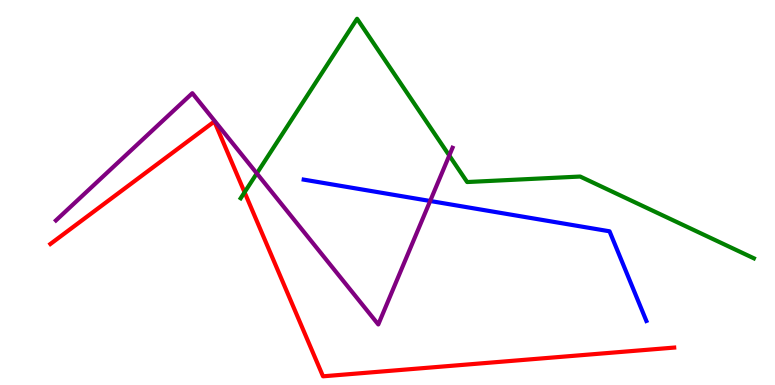[{'lines': ['blue', 'red'], 'intersections': []}, {'lines': ['green', 'red'], 'intersections': [{'x': 3.16, 'y': 5.01}]}, {'lines': ['purple', 'red'], 'intersections': []}, {'lines': ['blue', 'green'], 'intersections': []}, {'lines': ['blue', 'purple'], 'intersections': [{'x': 5.55, 'y': 4.78}]}, {'lines': ['green', 'purple'], 'intersections': [{'x': 3.31, 'y': 5.5}, {'x': 5.8, 'y': 5.96}]}]